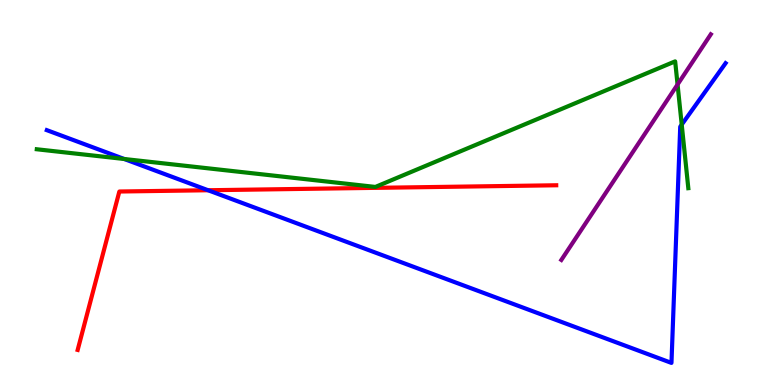[{'lines': ['blue', 'red'], 'intersections': [{'x': 2.69, 'y': 5.06}]}, {'lines': ['green', 'red'], 'intersections': []}, {'lines': ['purple', 'red'], 'intersections': []}, {'lines': ['blue', 'green'], 'intersections': [{'x': 1.6, 'y': 5.87}, {'x': 8.8, 'y': 6.76}]}, {'lines': ['blue', 'purple'], 'intersections': []}, {'lines': ['green', 'purple'], 'intersections': [{'x': 8.74, 'y': 7.8}]}]